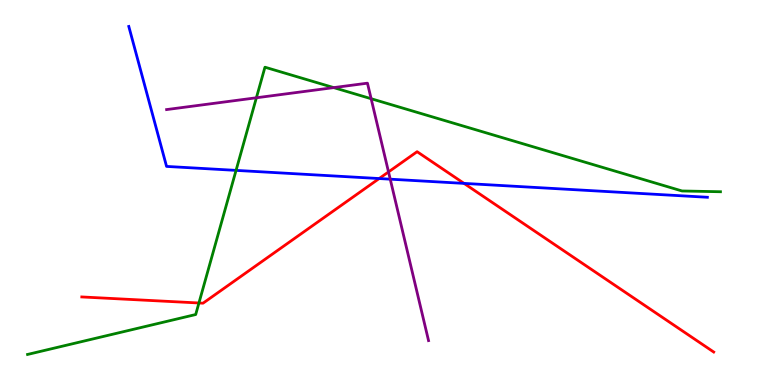[{'lines': ['blue', 'red'], 'intersections': [{'x': 4.89, 'y': 5.36}, {'x': 5.99, 'y': 5.24}]}, {'lines': ['green', 'red'], 'intersections': [{'x': 2.57, 'y': 2.13}]}, {'lines': ['purple', 'red'], 'intersections': [{'x': 5.01, 'y': 5.53}]}, {'lines': ['blue', 'green'], 'intersections': [{'x': 3.05, 'y': 5.57}]}, {'lines': ['blue', 'purple'], 'intersections': [{'x': 5.04, 'y': 5.35}]}, {'lines': ['green', 'purple'], 'intersections': [{'x': 3.31, 'y': 7.46}, {'x': 4.31, 'y': 7.72}, {'x': 4.79, 'y': 7.44}]}]